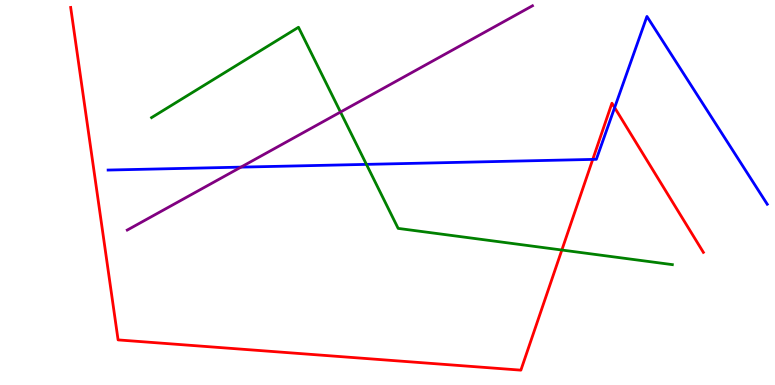[{'lines': ['blue', 'red'], 'intersections': [{'x': 7.65, 'y': 5.86}, {'x': 7.93, 'y': 7.2}]}, {'lines': ['green', 'red'], 'intersections': [{'x': 7.25, 'y': 3.51}]}, {'lines': ['purple', 'red'], 'intersections': []}, {'lines': ['blue', 'green'], 'intersections': [{'x': 4.73, 'y': 5.73}]}, {'lines': ['blue', 'purple'], 'intersections': [{'x': 3.11, 'y': 5.66}]}, {'lines': ['green', 'purple'], 'intersections': [{'x': 4.39, 'y': 7.09}]}]